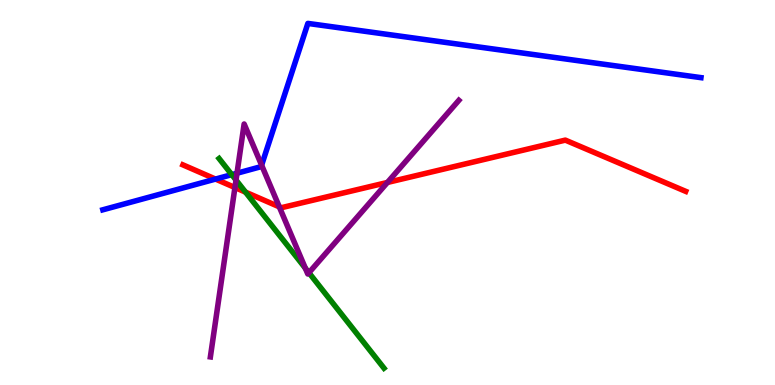[{'lines': ['blue', 'red'], 'intersections': [{'x': 2.78, 'y': 5.35}]}, {'lines': ['green', 'red'], 'intersections': [{'x': 3.17, 'y': 5.01}]}, {'lines': ['purple', 'red'], 'intersections': [{'x': 3.03, 'y': 5.13}, {'x': 3.6, 'y': 4.63}, {'x': 5.0, 'y': 5.26}]}, {'lines': ['blue', 'green'], 'intersections': [{'x': 2.99, 'y': 5.46}]}, {'lines': ['blue', 'purple'], 'intersections': [{'x': 3.06, 'y': 5.5}, {'x': 3.38, 'y': 5.71}]}, {'lines': ['green', 'purple'], 'intersections': [{'x': 3.05, 'y': 5.32}, {'x': 3.94, 'y': 3.03}, {'x': 3.99, 'y': 2.92}]}]